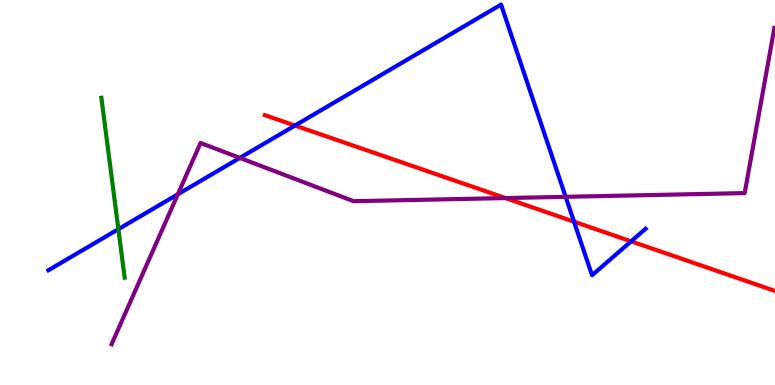[{'lines': ['blue', 'red'], 'intersections': [{'x': 3.81, 'y': 6.74}, {'x': 7.41, 'y': 4.24}, {'x': 8.14, 'y': 3.73}]}, {'lines': ['green', 'red'], 'intersections': []}, {'lines': ['purple', 'red'], 'intersections': [{'x': 6.52, 'y': 4.86}]}, {'lines': ['blue', 'green'], 'intersections': [{'x': 1.53, 'y': 4.05}]}, {'lines': ['blue', 'purple'], 'intersections': [{'x': 2.29, 'y': 4.95}, {'x': 3.09, 'y': 5.9}, {'x': 7.3, 'y': 4.89}]}, {'lines': ['green', 'purple'], 'intersections': []}]